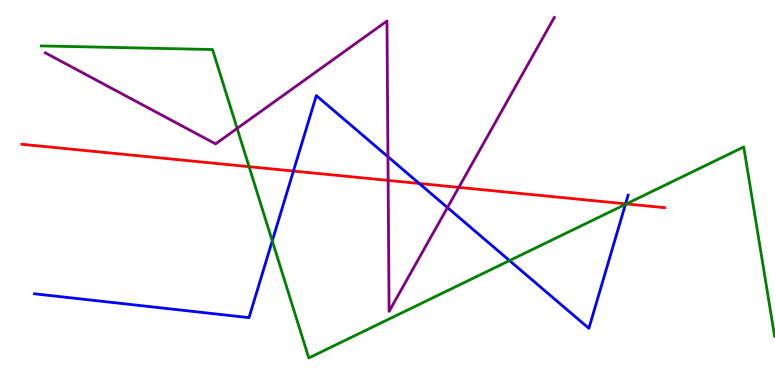[{'lines': ['blue', 'red'], 'intersections': [{'x': 3.79, 'y': 5.56}, {'x': 5.41, 'y': 5.23}, {'x': 8.07, 'y': 4.71}]}, {'lines': ['green', 'red'], 'intersections': [{'x': 3.21, 'y': 5.67}, {'x': 8.08, 'y': 4.7}]}, {'lines': ['purple', 'red'], 'intersections': [{'x': 5.01, 'y': 5.31}, {'x': 5.92, 'y': 5.13}]}, {'lines': ['blue', 'green'], 'intersections': [{'x': 3.51, 'y': 3.74}, {'x': 6.57, 'y': 3.23}, {'x': 8.07, 'y': 4.69}]}, {'lines': ['blue', 'purple'], 'intersections': [{'x': 5.01, 'y': 5.93}, {'x': 5.77, 'y': 4.61}]}, {'lines': ['green', 'purple'], 'intersections': [{'x': 3.06, 'y': 6.66}]}]